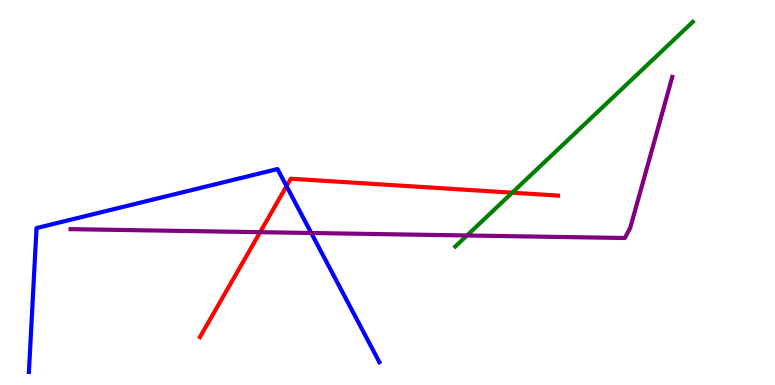[{'lines': ['blue', 'red'], 'intersections': [{'x': 3.7, 'y': 5.17}]}, {'lines': ['green', 'red'], 'intersections': [{'x': 6.61, 'y': 5.0}]}, {'lines': ['purple', 'red'], 'intersections': [{'x': 3.36, 'y': 3.97}]}, {'lines': ['blue', 'green'], 'intersections': []}, {'lines': ['blue', 'purple'], 'intersections': [{'x': 4.02, 'y': 3.95}]}, {'lines': ['green', 'purple'], 'intersections': [{'x': 6.03, 'y': 3.88}]}]